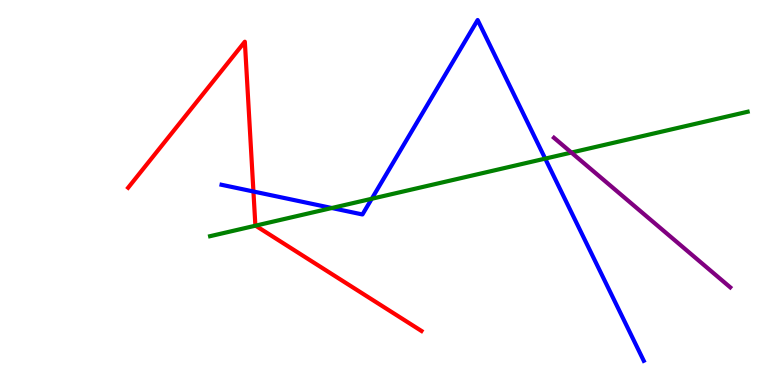[{'lines': ['blue', 'red'], 'intersections': [{'x': 3.27, 'y': 5.03}]}, {'lines': ['green', 'red'], 'intersections': [{'x': 3.3, 'y': 4.14}]}, {'lines': ['purple', 'red'], 'intersections': []}, {'lines': ['blue', 'green'], 'intersections': [{'x': 4.28, 'y': 4.6}, {'x': 4.8, 'y': 4.84}, {'x': 7.03, 'y': 5.88}]}, {'lines': ['blue', 'purple'], 'intersections': []}, {'lines': ['green', 'purple'], 'intersections': [{'x': 7.37, 'y': 6.04}]}]